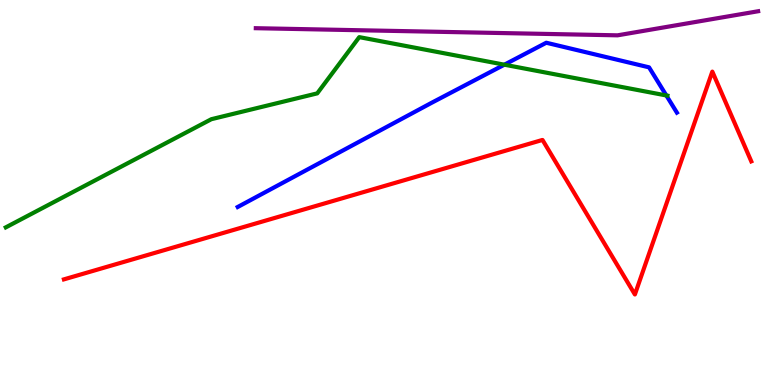[{'lines': ['blue', 'red'], 'intersections': []}, {'lines': ['green', 'red'], 'intersections': []}, {'lines': ['purple', 'red'], 'intersections': []}, {'lines': ['blue', 'green'], 'intersections': [{'x': 6.51, 'y': 8.32}, {'x': 8.6, 'y': 7.52}]}, {'lines': ['blue', 'purple'], 'intersections': []}, {'lines': ['green', 'purple'], 'intersections': []}]